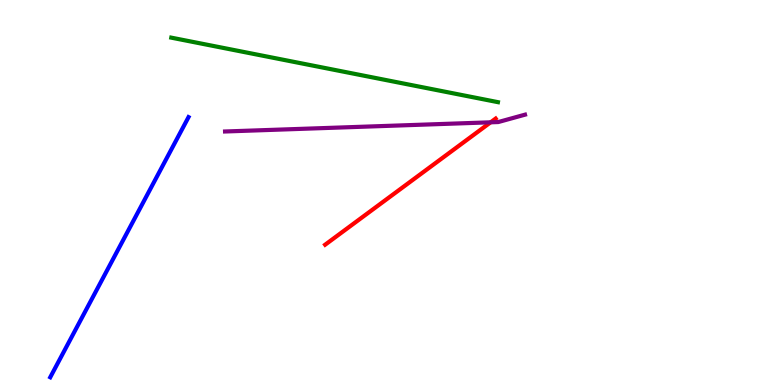[{'lines': ['blue', 'red'], 'intersections': []}, {'lines': ['green', 'red'], 'intersections': []}, {'lines': ['purple', 'red'], 'intersections': [{'x': 6.33, 'y': 6.82}]}, {'lines': ['blue', 'green'], 'intersections': []}, {'lines': ['blue', 'purple'], 'intersections': []}, {'lines': ['green', 'purple'], 'intersections': []}]